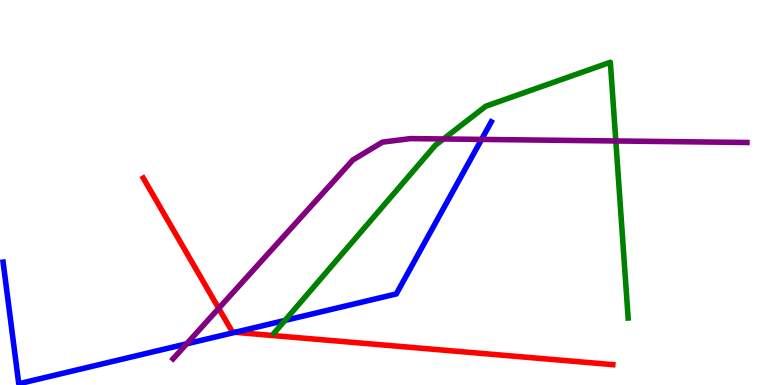[{'lines': ['blue', 'red'], 'intersections': [{'x': 3.03, 'y': 1.37}]}, {'lines': ['green', 'red'], 'intersections': []}, {'lines': ['purple', 'red'], 'intersections': [{'x': 2.82, 'y': 1.99}]}, {'lines': ['blue', 'green'], 'intersections': [{'x': 3.68, 'y': 1.68}]}, {'lines': ['blue', 'purple'], 'intersections': [{'x': 2.41, 'y': 1.07}, {'x': 6.21, 'y': 6.38}]}, {'lines': ['green', 'purple'], 'intersections': [{'x': 5.72, 'y': 6.39}, {'x': 7.95, 'y': 6.34}]}]